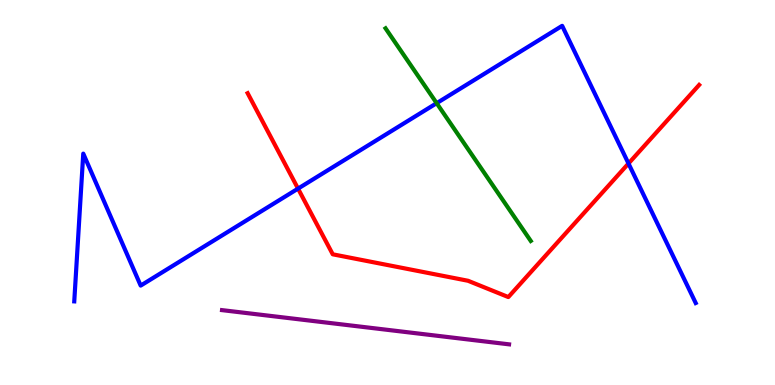[{'lines': ['blue', 'red'], 'intersections': [{'x': 3.85, 'y': 5.1}, {'x': 8.11, 'y': 5.75}]}, {'lines': ['green', 'red'], 'intersections': []}, {'lines': ['purple', 'red'], 'intersections': []}, {'lines': ['blue', 'green'], 'intersections': [{'x': 5.63, 'y': 7.32}]}, {'lines': ['blue', 'purple'], 'intersections': []}, {'lines': ['green', 'purple'], 'intersections': []}]